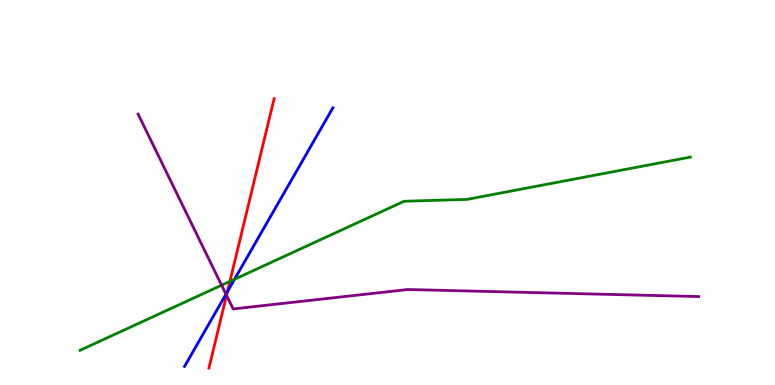[{'lines': ['blue', 'red'], 'intersections': [{'x': 2.93, 'y': 2.42}]}, {'lines': ['green', 'red'], 'intersections': [{'x': 2.97, 'y': 2.69}]}, {'lines': ['purple', 'red'], 'intersections': [{'x': 2.92, 'y': 2.33}]}, {'lines': ['blue', 'green'], 'intersections': [{'x': 3.03, 'y': 2.75}]}, {'lines': ['blue', 'purple'], 'intersections': [{'x': 2.92, 'y': 2.36}]}, {'lines': ['green', 'purple'], 'intersections': [{'x': 2.86, 'y': 2.59}]}]